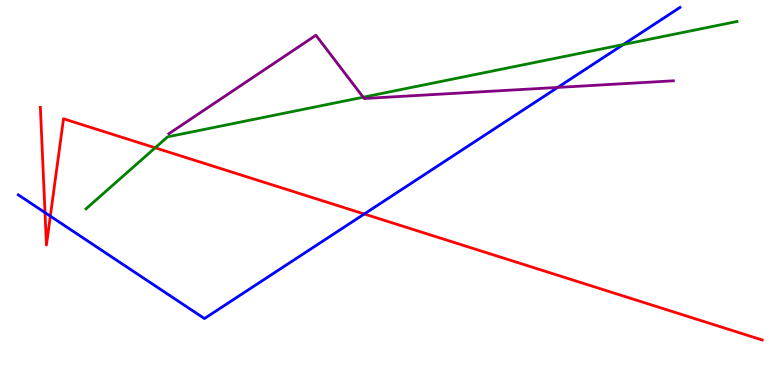[{'lines': ['blue', 'red'], 'intersections': [{'x': 0.581, 'y': 4.48}, {'x': 0.65, 'y': 4.39}, {'x': 4.7, 'y': 4.44}]}, {'lines': ['green', 'red'], 'intersections': [{'x': 2.0, 'y': 6.16}]}, {'lines': ['purple', 'red'], 'intersections': []}, {'lines': ['blue', 'green'], 'intersections': [{'x': 8.04, 'y': 8.84}]}, {'lines': ['blue', 'purple'], 'intersections': [{'x': 7.2, 'y': 7.73}]}, {'lines': ['green', 'purple'], 'intersections': [{'x': 4.69, 'y': 7.47}]}]